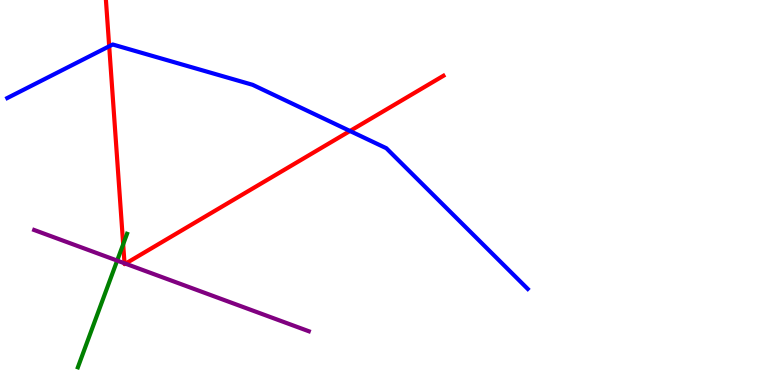[{'lines': ['blue', 'red'], 'intersections': [{'x': 1.41, 'y': 8.8}, {'x': 4.52, 'y': 6.6}]}, {'lines': ['green', 'red'], 'intersections': [{'x': 1.59, 'y': 3.66}]}, {'lines': ['purple', 'red'], 'intersections': [{'x': 1.61, 'y': 3.16}, {'x': 1.62, 'y': 3.15}]}, {'lines': ['blue', 'green'], 'intersections': []}, {'lines': ['blue', 'purple'], 'intersections': []}, {'lines': ['green', 'purple'], 'intersections': [{'x': 1.51, 'y': 3.23}]}]